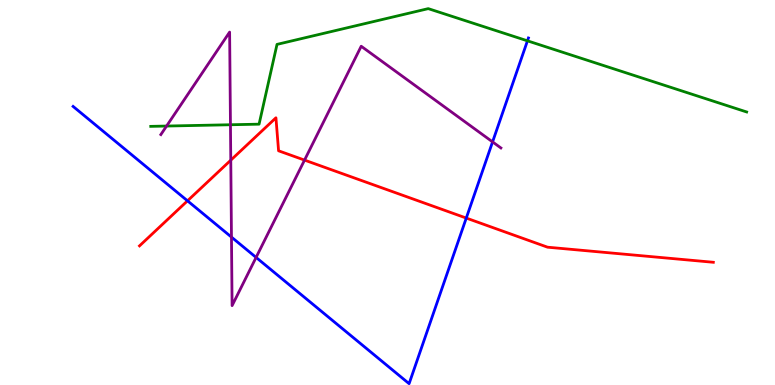[{'lines': ['blue', 'red'], 'intersections': [{'x': 2.42, 'y': 4.78}, {'x': 6.02, 'y': 4.34}]}, {'lines': ['green', 'red'], 'intersections': []}, {'lines': ['purple', 'red'], 'intersections': [{'x': 2.98, 'y': 5.84}, {'x': 3.93, 'y': 5.84}]}, {'lines': ['blue', 'green'], 'intersections': [{'x': 6.81, 'y': 8.94}]}, {'lines': ['blue', 'purple'], 'intersections': [{'x': 2.99, 'y': 3.84}, {'x': 3.3, 'y': 3.31}, {'x': 6.36, 'y': 6.31}]}, {'lines': ['green', 'purple'], 'intersections': [{'x': 2.15, 'y': 6.73}, {'x': 2.97, 'y': 6.76}]}]